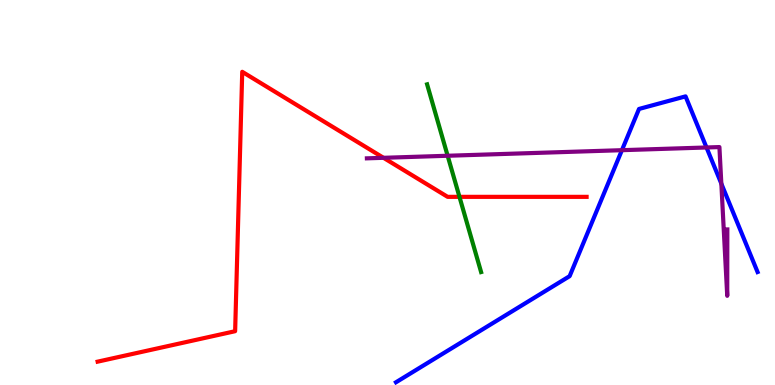[{'lines': ['blue', 'red'], 'intersections': []}, {'lines': ['green', 'red'], 'intersections': [{'x': 5.93, 'y': 4.89}]}, {'lines': ['purple', 'red'], 'intersections': [{'x': 4.95, 'y': 5.9}]}, {'lines': ['blue', 'green'], 'intersections': []}, {'lines': ['blue', 'purple'], 'intersections': [{'x': 8.02, 'y': 6.1}, {'x': 9.12, 'y': 6.17}, {'x': 9.31, 'y': 5.23}]}, {'lines': ['green', 'purple'], 'intersections': [{'x': 5.78, 'y': 5.95}]}]